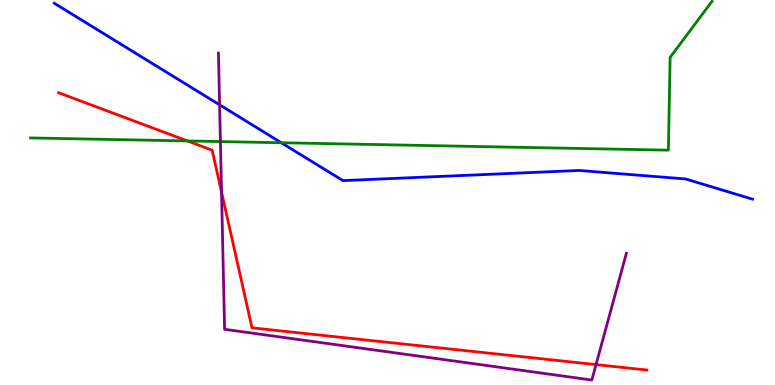[{'lines': ['blue', 'red'], 'intersections': []}, {'lines': ['green', 'red'], 'intersections': [{'x': 2.42, 'y': 6.34}]}, {'lines': ['purple', 'red'], 'intersections': [{'x': 2.86, 'y': 5.01}, {'x': 7.69, 'y': 0.53}]}, {'lines': ['blue', 'green'], 'intersections': [{'x': 3.63, 'y': 6.29}]}, {'lines': ['blue', 'purple'], 'intersections': [{'x': 2.83, 'y': 7.28}]}, {'lines': ['green', 'purple'], 'intersections': [{'x': 2.84, 'y': 6.32}]}]